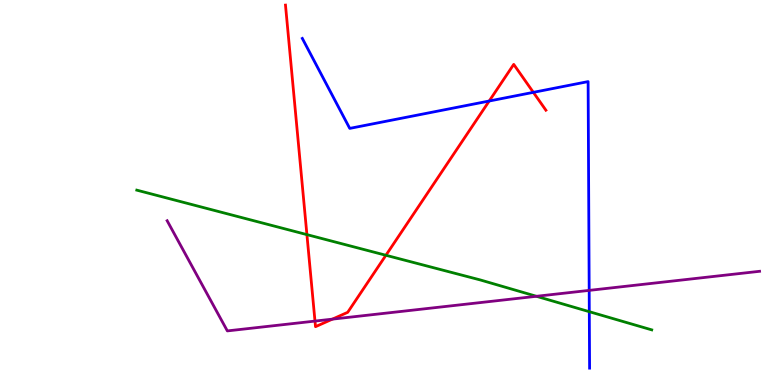[{'lines': ['blue', 'red'], 'intersections': [{'x': 6.31, 'y': 7.38}, {'x': 6.88, 'y': 7.6}]}, {'lines': ['green', 'red'], 'intersections': [{'x': 3.96, 'y': 3.91}, {'x': 4.98, 'y': 3.37}]}, {'lines': ['purple', 'red'], 'intersections': [{'x': 4.06, 'y': 1.66}, {'x': 4.29, 'y': 1.71}]}, {'lines': ['blue', 'green'], 'intersections': [{'x': 7.6, 'y': 1.9}]}, {'lines': ['blue', 'purple'], 'intersections': [{'x': 7.6, 'y': 2.46}]}, {'lines': ['green', 'purple'], 'intersections': [{'x': 6.92, 'y': 2.3}]}]